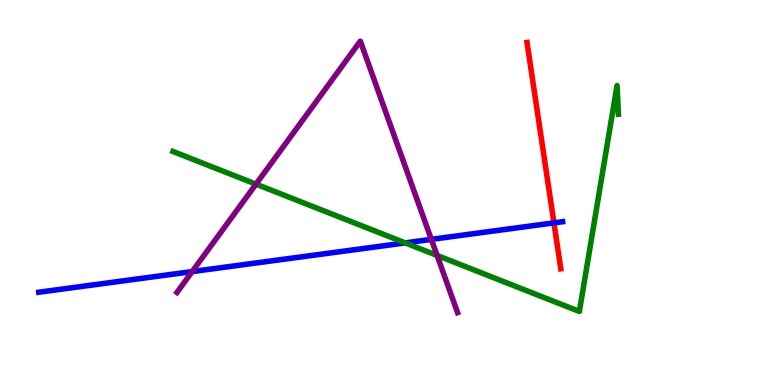[{'lines': ['blue', 'red'], 'intersections': [{'x': 7.15, 'y': 4.21}]}, {'lines': ['green', 'red'], 'intersections': []}, {'lines': ['purple', 'red'], 'intersections': []}, {'lines': ['blue', 'green'], 'intersections': [{'x': 5.23, 'y': 3.69}]}, {'lines': ['blue', 'purple'], 'intersections': [{'x': 2.48, 'y': 2.95}, {'x': 5.57, 'y': 3.78}]}, {'lines': ['green', 'purple'], 'intersections': [{'x': 3.3, 'y': 5.22}, {'x': 5.64, 'y': 3.37}]}]